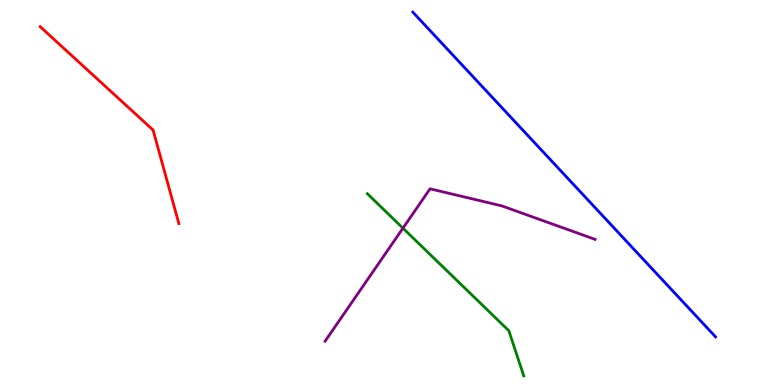[{'lines': ['blue', 'red'], 'intersections': []}, {'lines': ['green', 'red'], 'intersections': []}, {'lines': ['purple', 'red'], 'intersections': []}, {'lines': ['blue', 'green'], 'intersections': []}, {'lines': ['blue', 'purple'], 'intersections': []}, {'lines': ['green', 'purple'], 'intersections': [{'x': 5.2, 'y': 4.07}]}]